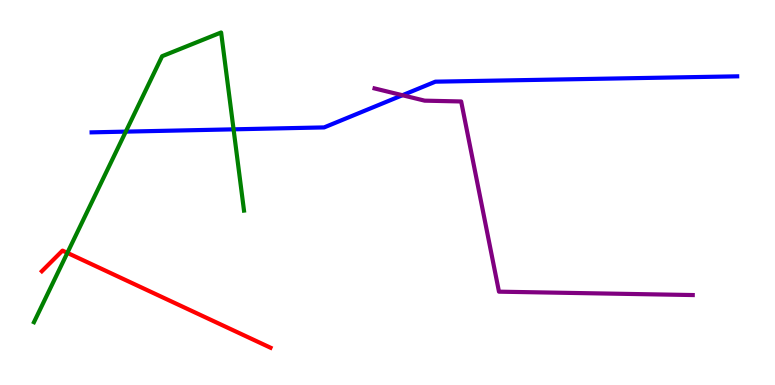[{'lines': ['blue', 'red'], 'intersections': []}, {'lines': ['green', 'red'], 'intersections': [{'x': 0.869, 'y': 3.43}]}, {'lines': ['purple', 'red'], 'intersections': []}, {'lines': ['blue', 'green'], 'intersections': [{'x': 1.62, 'y': 6.58}, {'x': 3.01, 'y': 6.64}]}, {'lines': ['blue', 'purple'], 'intersections': [{'x': 5.19, 'y': 7.53}]}, {'lines': ['green', 'purple'], 'intersections': []}]